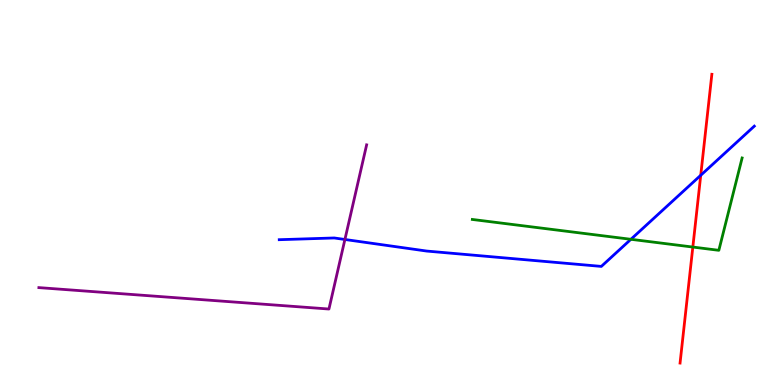[{'lines': ['blue', 'red'], 'intersections': [{'x': 9.04, 'y': 5.45}]}, {'lines': ['green', 'red'], 'intersections': [{'x': 8.94, 'y': 3.58}]}, {'lines': ['purple', 'red'], 'intersections': []}, {'lines': ['blue', 'green'], 'intersections': [{'x': 8.14, 'y': 3.78}]}, {'lines': ['blue', 'purple'], 'intersections': [{'x': 4.45, 'y': 3.78}]}, {'lines': ['green', 'purple'], 'intersections': []}]